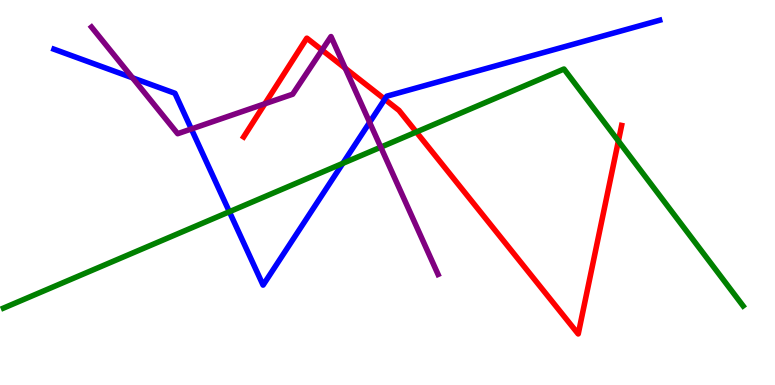[{'lines': ['blue', 'red'], 'intersections': [{'x': 4.96, 'y': 7.42}]}, {'lines': ['green', 'red'], 'intersections': [{'x': 5.37, 'y': 6.57}, {'x': 7.98, 'y': 6.34}]}, {'lines': ['purple', 'red'], 'intersections': [{'x': 3.42, 'y': 7.3}, {'x': 4.15, 'y': 8.7}, {'x': 4.46, 'y': 8.23}]}, {'lines': ['blue', 'green'], 'intersections': [{'x': 2.96, 'y': 4.5}, {'x': 4.42, 'y': 5.76}]}, {'lines': ['blue', 'purple'], 'intersections': [{'x': 1.71, 'y': 7.98}, {'x': 2.47, 'y': 6.65}, {'x': 4.77, 'y': 6.82}]}, {'lines': ['green', 'purple'], 'intersections': [{'x': 4.91, 'y': 6.18}]}]